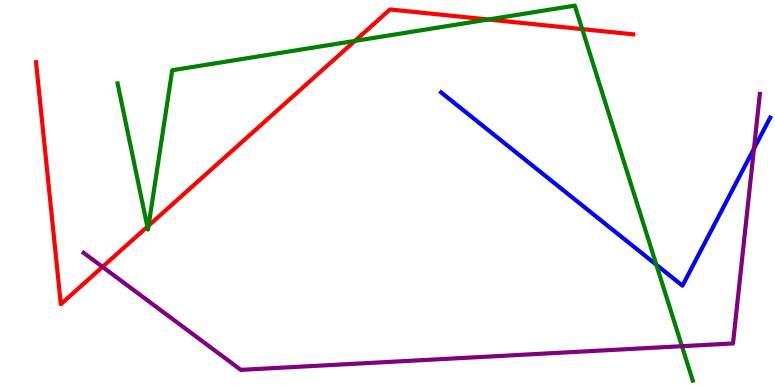[{'lines': ['blue', 'red'], 'intersections': []}, {'lines': ['green', 'red'], 'intersections': [{'x': 1.9, 'y': 4.11}, {'x': 1.92, 'y': 4.14}, {'x': 4.58, 'y': 8.94}, {'x': 6.3, 'y': 9.49}, {'x': 7.51, 'y': 9.24}]}, {'lines': ['purple', 'red'], 'intersections': [{'x': 1.32, 'y': 3.07}]}, {'lines': ['blue', 'green'], 'intersections': [{'x': 8.47, 'y': 3.12}]}, {'lines': ['blue', 'purple'], 'intersections': [{'x': 9.73, 'y': 6.14}]}, {'lines': ['green', 'purple'], 'intersections': [{'x': 8.8, 'y': 1.01}]}]